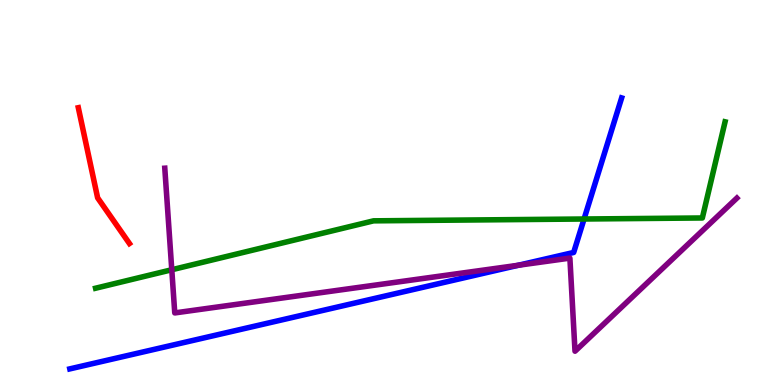[{'lines': ['blue', 'red'], 'intersections': []}, {'lines': ['green', 'red'], 'intersections': []}, {'lines': ['purple', 'red'], 'intersections': []}, {'lines': ['blue', 'green'], 'intersections': [{'x': 7.54, 'y': 4.31}]}, {'lines': ['blue', 'purple'], 'intersections': [{'x': 6.69, 'y': 3.11}]}, {'lines': ['green', 'purple'], 'intersections': [{'x': 2.22, 'y': 2.99}]}]